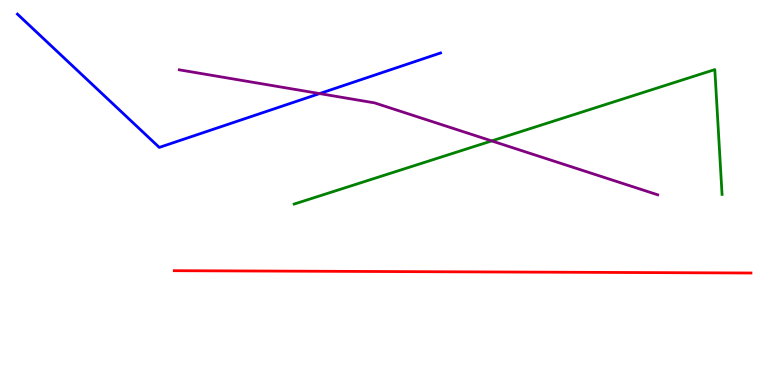[{'lines': ['blue', 'red'], 'intersections': []}, {'lines': ['green', 'red'], 'intersections': []}, {'lines': ['purple', 'red'], 'intersections': []}, {'lines': ['blue', 'green'], 'intersections': []}, {'lines': ['blue', 'purple'], 'intersections': [{'x': 4.12, 'y': 7.57}]}, {'lines': ['green', 'purple'], 'intersections': [{'x': 6.34, 'y': 6.34}]}]